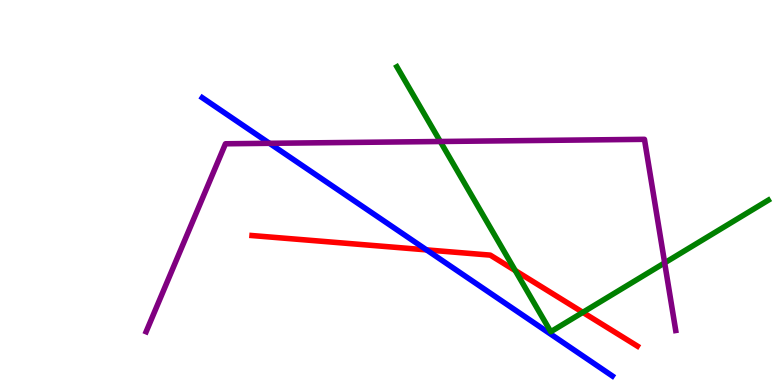[{'lines': ['blue', 'red'], 'intersections': [{'x': 5.5, 'y': 3.51}]}, {'lines': ['green', 'red'], 'intersections': [{'x': 6.65, 'y': 2.97}, {'x': 7.52, 'y': 1.89}]}, {'lines': ['purple', 'red'], 'intersections': []}, {'lines': ['blue', 'green'], 'intersections': []}, {'lines': ['blue', 'purple'], 'intersections': [{'x': 3.48, 'y': 6.28}]}, {'lines': ['green', 'purple'], 'intersections': [{'x': 5.68, 'y': 6.32}, {'x': 8.58, 'y': 3.17}]}]